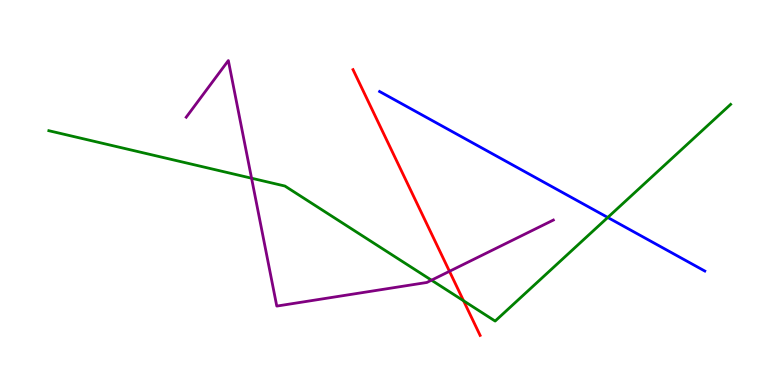[{'lines': ['blue', 'red'], 'intersections': []}, {'lines': ['green', 'red'], 'intersections': [{'x': 5.98, 'y': 2.19}]}, {'lines': ['purple', 'red'], 'intersections': [{'x': 5.8, 'y': 2.95}]}, {'lines': ['blue', 'green'], 'intersections': [{'x': 7.84, 'y': 4.35}]}, {'lines': ['blue', 'purple'], 'intersections': []}, {'lines': ['green', 'purple'], 'intersections': [{'x': 3.25, 'y': 5.37}, {'x': 5.57, 'y': 2.72}]}]